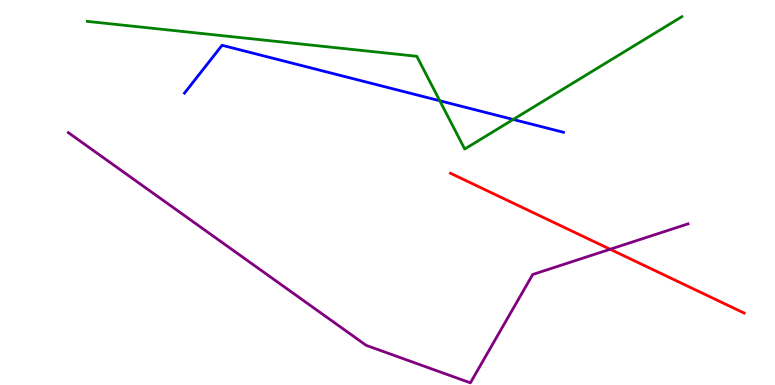[{'lines': ['blue', 'red'], 'intersections': []}, {'lines': ['green', 'red'], 'intersections': []}, {'lines': ['purple', 'red'], 'intersections': [{'x': 7.87, 'y': 3.53}]}, {'lines': ['blue', 'green'], 'intersections': [{'x': 5.67, 'y': 7.38}, {'x': 6.62, 'y': 6.9}]}, {'lines': ['blue', 'purple'], 'intersections': []}, {'lines': ['green', 'purple'], 'intersections': []}]